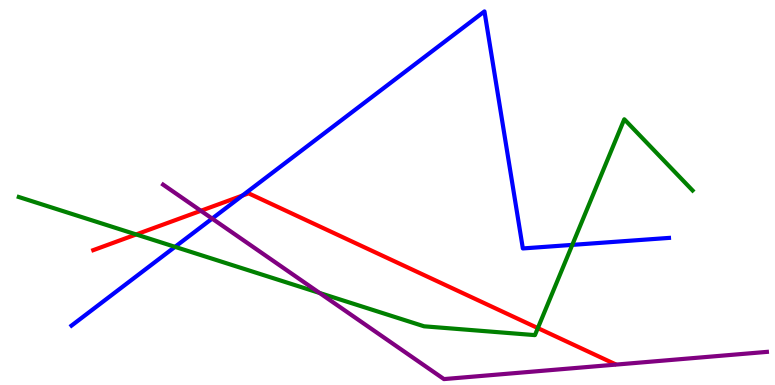[{'lines': ['blue', 'red'], 'intersections': [{'x': 3.13, 'y': 4.92}]}, {'lines': ['green', 'red'], 'intersections': [{'x': 1.76, 'y': 3.91}, {'x': 6.94, 'y': 1.48}]}, {'lines': ['purple', 'red'], 'intersections': [{'x': 2.59, 'y': 4.53}]}, {'lines': ['blue', 'green'], 'intersections': [{'x': 2.26, 'y': 3.59}, {'x': 7.38, 'y': 3.64}]}, {'lines': ['blue', 'purple'], 'intersections': [{'x': 2.74, 'y': 4.32}]}, {'lines': ['green', 'purple'], 'intersections': [{'x': 4.12, 'y': 2.39}]}]